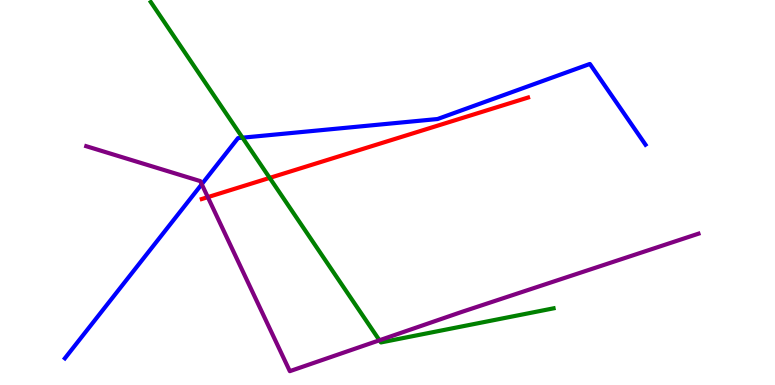[{'lines': ['blue', 'red'], 'intersections': []}, {'lines': ['green', 'red'], 'intersections': [{'x': 3.48, 'y': 5.38}]}, {'lines': ['purple', 'red'], 'intersections': [{'x': 2.68, 'y': 4.88}]}, {'lines': ['blue', 'green'], 'intersections': [{'x': 3.13, 'y': 6.42}]}, {'lines': ['blue', 'purple'], 'intersections': [{'x': 2.6, 'y': 5.21}]}, {'lines': ['green', 'purple'], 'intersections': [{'x': 4.9, 'y': 1.16}]}]